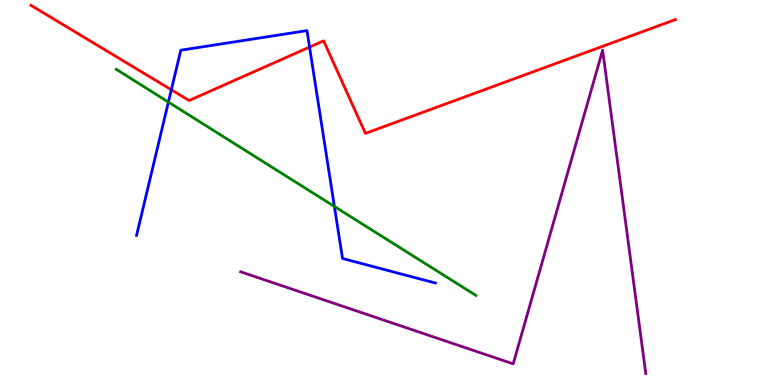[{'lines': ['blue', 'red'], 'intersections': [{'x': 2.21, 'y': 7.67}, {'x': 3.99, 'y': 8.78}]}, {'lines': ['green', 'red'], 'intersections': []}, {'lines': ['purple', 'red'], 'intersections': []}, {'lines': ['blue', 'green'], 'intersections': [{'x': 2.17, 'y': 7.35}, {'x': 4.31, 'y': 4.64}]}, {'lines': ['blue', 'purple'], 'intersections': []}, {'lines': ['green', 'purple'], 'intersections': []}]